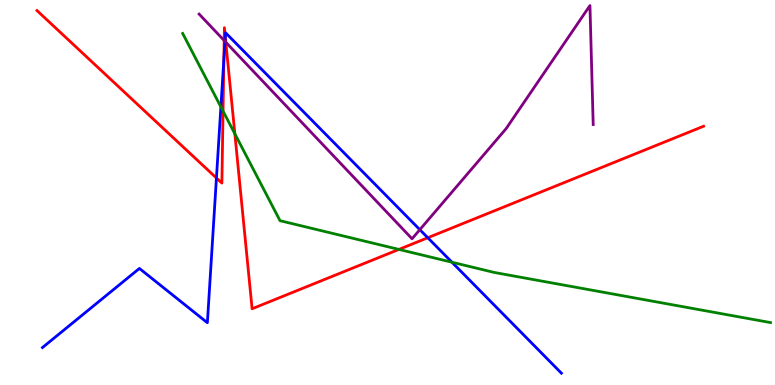[{'lines': ['blue', 'red'], 'intersections': [{'x': 2.79, 'y': 5.38}, {'x': 2.89, 'y': 8.46}, {'x': 2.91, 'y': 9.04}, {'x': 5.52, 'y': 3.82}]}, {'lines': ['green', 'red'], 'intersections': [{'x': 2.88, 'y': 7.11}, {'x': 3.03, 'y': 6.52}, {'x': 5.15, 'y': 3.52}]}, {'lines': ['purple', 'red'], 'intersections': [{'x': 2.89, 'y': 8.95}, {'x': 2.91, 'y': 8.9}]}, {'lines': ['blue', 'green'], 'intersections': [{'x': 2.85, 'y': 7.22}, {'x': 5.83, 'y': 3.19}]}, {'lines': ['blue', 'purple'], 'intersections': [{'x': 2.9, 'y': 8.93}, {'x': 5.42, 'y': 4.03}]}, {'lines': ['green', 'purple'], 'intersections': []}]